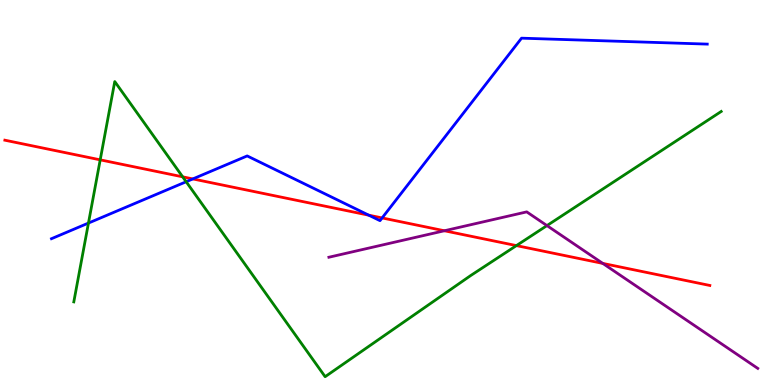[{'lines': ['blue', 'red'], 'intersections': [{'x': 2.49, 'y': 5.35}, {'x': 4.76, 'y': 4.41}, {'x': 4.93, 'y': 4.34}]}, {'lines': ['green', 'red'], 'intersections': [{'x': 1.29, 'y': 5.85}, {'x': 2.36, 'y': 5.41}, {'x': 6.66, 'y': 3.62}]}, {'lines': ['purple', 'red'], 'intersections': [{'x': 5.73, 'y': 4.01}, {'x': 7.78, 'y': 3.16}]}, {'lines': ['blue', 'green'], 'intersections': [{'x': 1.14, 'y': 4.21}, {'x': 2.4, 'y': 5.28}]}, {'lines': ['blue', 'purple'], 'intersections': []}, {'lines': ['green', 'purple'], 'intersections': [{'x': 7.06, 'y': 4.14}]}]